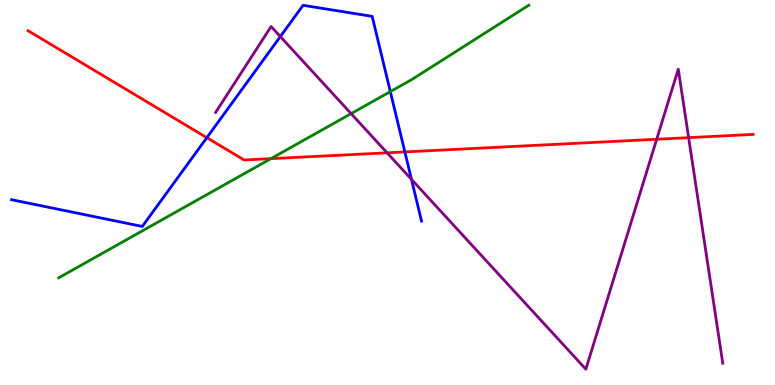[{'lines': ['blue', 'red'], 'intersections': [{'x': 2.67, 'y': 6.42}, {'x': 5.22, 'y': 6.05}]}, {'lines': ['green', 'red'], 'intersections': [{'x': 3.5, 'y': 5.88}]}, {'lines': ['purple', 'red'], 'intersections': [{'x': 4.99, 'y': 6.03}, {'x': 8.47, 'y': 6.38}, {'x': 8.89, 'y': 6.42}]}, {'lines': ['blue', 'green'], 'intersections': [{'x': 5.04, 'y': 7.62}]}, {'lines': ['blue', 'purple'], 'intersections': [{'x': 3.62, 'y': 9.05}, {'x': 5.31, 'y': 5.34}]}, {'lines': ['green', 'purple'], 'intersections': [{'x': 4.53, 'y': 7.05}]}]